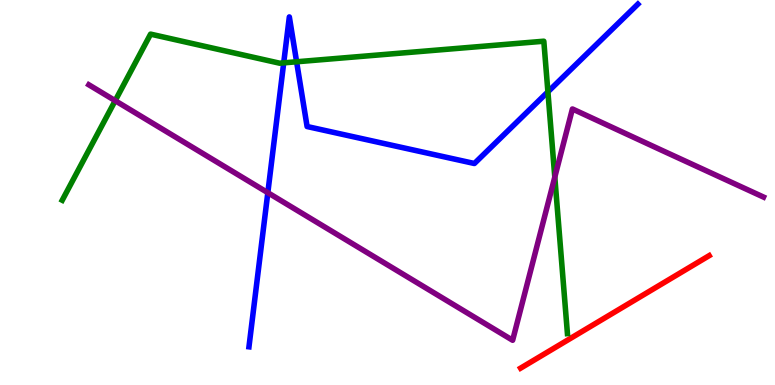[{'lines': ['blue', 'red'], 'intersections': []}, {'lines': ['green', 'red'], 'intersections': []}, {'lines': ['purple', 'red'], 'intersections': []}, {'lines': ['blue', 'green'], 'intersections': [{'x': 3.66, 'y': 8.37}, {'x': 3.83, 'y': 8.4}, {'x': 7.07, 'y': 7.61}]}, {'lines': ['blue', 'purple'], 'intersections': [{'x': 3.46, 'y': 5.0}]}, {'lines': ['green', 'purple'], 'intersections': [{'x': 1.49, 'y': 7.38}, {'x': 7.16, 'y': 5.4}]}]